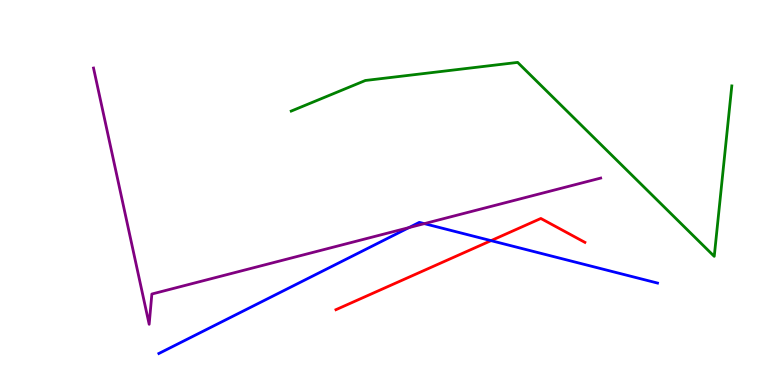[{'lines': ['blue', 'red'], 'intersections': [{'x': 6.34, 'y': 3.75}]}, {'lines': ['green', 'red'], 'intersections': []}, {'lines': ['purple', 'red'], 'intersections': []}, {'lines': ['blue', 'green'], 'intersections': []}, {'lines': ['blue', 'purple'], 'intersections': [{'x': 5.28, 'y': 4.09}, {'x': 5.48, 'y': 4.19}]}, {'lines': ['green', 'purple'], 'intersections': []}]